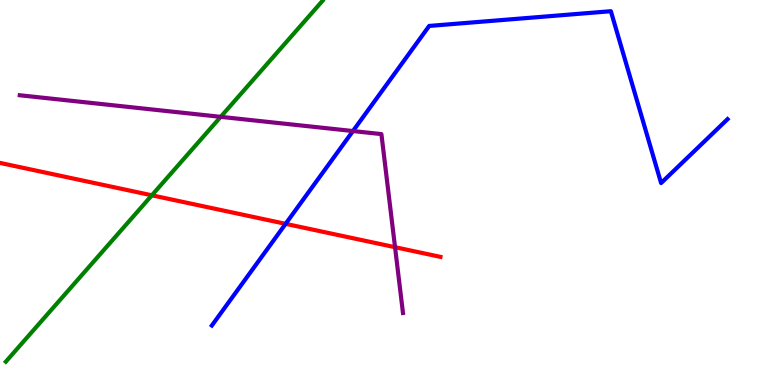[{'lines': ['blue', 'red'], 'intersections': [{'x': 3.69, 'y': 4.19}]}, {'lines': ['green', 'red'], 'intersections': [{'x': 1.96, 'y': 4.93}]}, {'lines': ['purple', 'red'], 'intersections': [{'x': 5.1, 'y': 3.58}]}, {'lines': ['blue', 'green'], 'intersections': []}, {'lines': ['blue', 'purple'], 'intersections': [{'x': 4.55, 'y': 6.6}]}, {'lines': ['green', 'purple'], 'intersections': [{'x': 2.85, 'y': 6.97}]}]